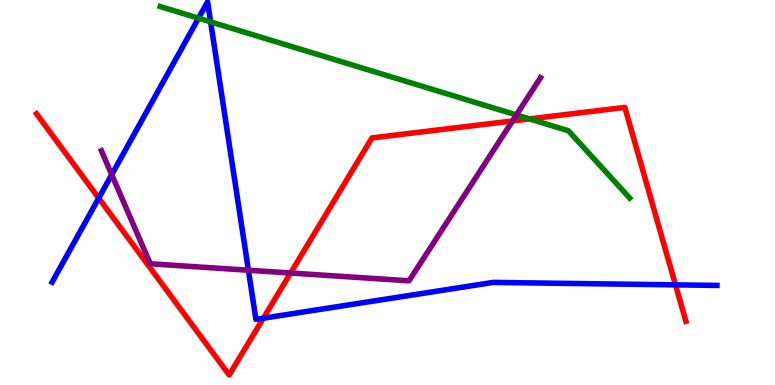[{'lines': ['blue', 'red'], 'intersections': [{'x': 1.27, 'y': 4.85}, {'x': 3.4, 'y': 1.73}, {'x': 8.72, 'y': 2.6}]}, {'lines': ['green', 'red'], 'intersections': [{'x': 6.83, 'y': 6.91}]}, {'lines': ['purple', 'red'], 'intersections': [{'x': 3.75, 'y': 2.91}, {'x': 6.61, 'y': 6.86}]}, {'lines': ['blue', 'green'], 'intersections': [{'x': 2.56, 'y': 9.53}, {'x': 2.72, 'y': 9.43}]}, {'lines': ['blue', 'purple'], 'intersections': [{'x': 1.44, 'y': 5.46}, {'x': 3.21, 'y': 2.98}]}, {'lines': ['green', 'purple'], 'intersections': [{'x': 6.66, 'y': 7.01}]}]